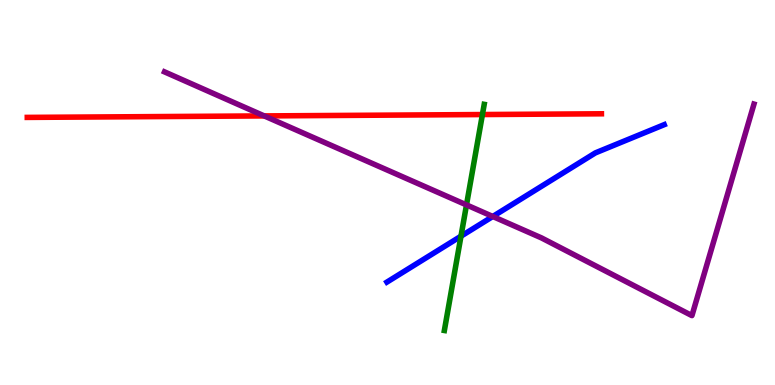[{'lines': ['blue', 'red'], 'intersections': []}, {'lines': ['green', 'red'], 'intersections': [{'x': 6.22, 'y': 7.02}]}, {'lines': ['purple', 'red'], 'intersections': [{'x': 3.41, 'y': 6.99}]}, {'lines': ['blue', 'green'], 'intersections': [{'x': 5.95, 'y': 3.87}]}, {'lines': ['blue', 'purple'], 'intersections': [{'x': 6.36, 'y': 4.38}]}, {'lines': ['green', 'purple'], 'intersections': [{'x': 6.02, 'y': 4.68}]}]